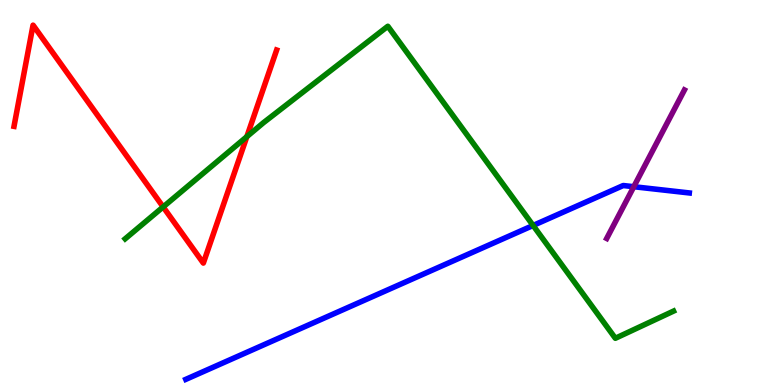[{'lines': ['blue', 'red'], 'intersections': []}, {'lines': ['green', 'red'], 'intersections': [{'x': 2.11, 'y': 4.63}, {'x': 3.19, 'y': 6.45}]}, {'lines': ['purple', 'red'], 'intersections': []}, {'lines': ['blue', 'green'], 'intersections': [{'x': 6.88, 'y': 4.14}]}, {'lines': ['blue', 'purple'], 'intersections': [{'x': 8.18, 'y': 5.15}]}, {'lines': ['green', 'purple'], 'intersections': []}]